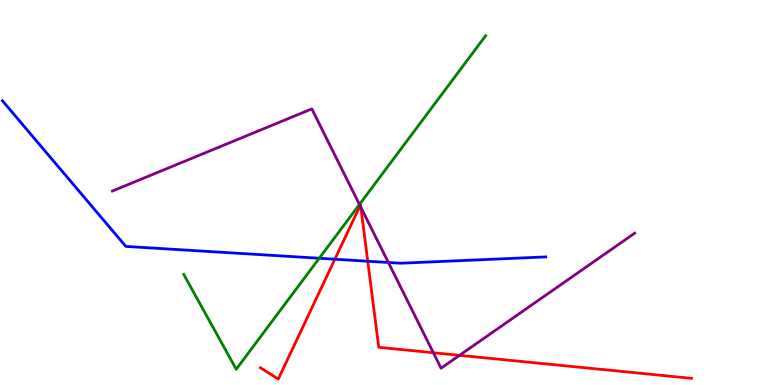[{'lines': ['blue', 'red'], 'intersections': [{'x': 4.32, 'y': 3.27}, {'x': 4.75, 'y': 3.21}]}, {'lines': ['green', 'red'], 'intersections': []}, {'lines': ['purple', 'red'], 'intersections': [{'x': 4.65, 'y': 4.66}, {'x': 4.66, 'y': 4.62}, {'x': 5.59, 'y': 0.838}, {'x': 5.93, 'y': 0.771}]}, {'lines': ['blue', 'green'], 'intersections': [{'x': 4.12, 'y': 3.29}]}, {'lines': ['blue', 'purple'], 'intersections': [{'x': 5.01, 'y': 3.18}]}, {'lines': ['green', 'purple'], 'intersections': [{'x': 4.64, 'y': 4.69}]}]